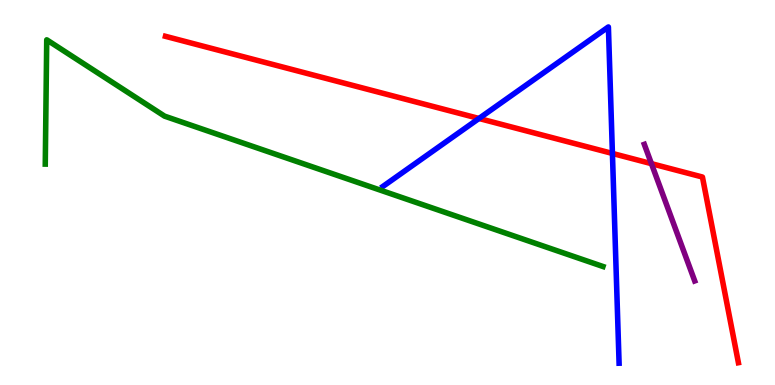[{'lines': ['blue', 'red'], 'intersections': [{'x': 6.18, 'y': 6.92}, {'x': 7.9, 'y': 6.01}]}, {'lines': ['green', 'red'], 'intersections': []}, {'lines': ['purple', 'red'], 'intersections': [{'x': 8.41, 'y': 5.75}]}, {'lines': ['blue', 'green'], 'intersections': []}, {'lines': ['blue', 'purple'], 'intersections': []}, {'lines': ['green', 'purple'], 'intersections': []}]